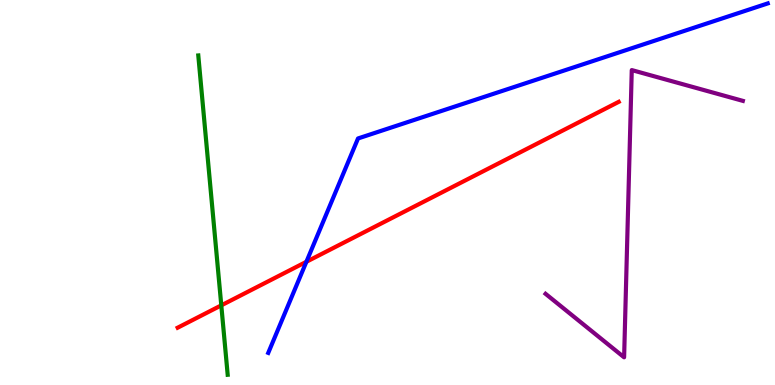[{'lines': ['blue', 'red'], 'intersections': [{'x': 3.95, 'y': 3.2}]}, {'lines': ['green', 'red'], 'intersections': [{'x': 2.86, 'y': 2.07}]}, {'lines': ['purple', 'red'], 'intersections': []}, {'lines': ['blue', 'green'], 'intersections': []}, {'lines': ['blue', 'purple'], 'intersections': []}, {'lines': ['green', 'purple'], 'intersections': []}]